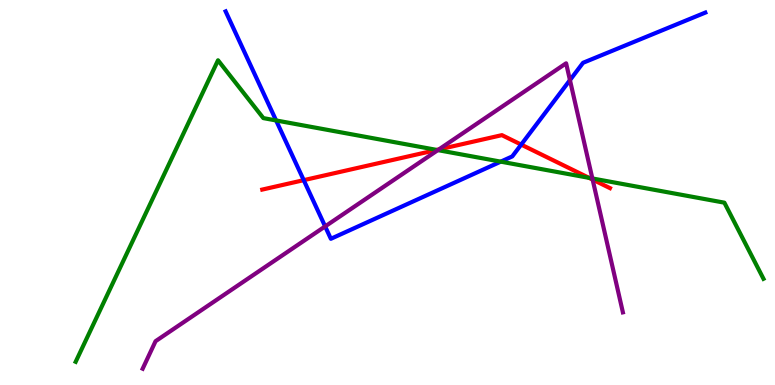[{'lines': ['blue', 'red'], 'intersections': [{'x': 3.92, 'y': 5.32}, {'x': 6.73, 'y': 6.24}]}, {'lines': ['green', 'red'], 'intersections': [{'x': 5.64, 'y': 6.11}, {'x': 7.6, 'y': 5.38}]}, {'lines': ['purple', 'red'], 'intersections': [{'x': 5.66, 'y': 6.12}, {'x': 7.65, 'y': 5.33}]}, {'lines': ['blue', 'green'], 'intersections': [{'x': 3.56, 'y': 6.87}, {'x': 6.46, 'y': 5.8}]}, {'lines': ['blue', 'purple'], 'intersections': [{'x': 4.2, 'y': 4.12}, {'x': 7.35, 'y': 7.92}]}, {'lines': ['green', 'purple'], 'intersections': [{'x': 5.65, 'y': 6.1}, {'x': 7.64, 'y': 5.36}]}]